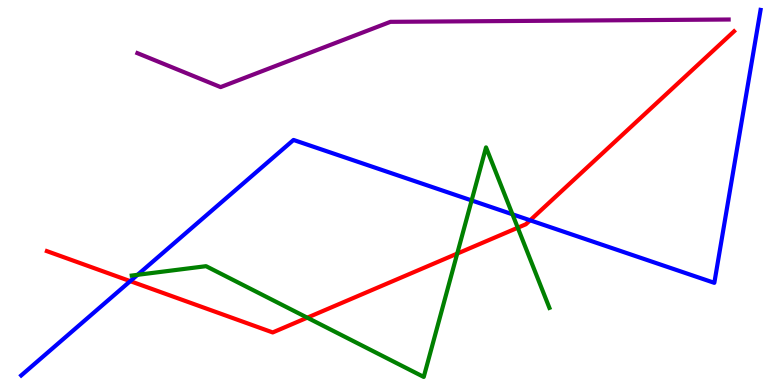[{'lines': ['blue', 'red'], 'intersections': [{'x': 1.68, 'y': 2.7}, {'x': 6.84, 'y': 4.28}]}, {'lines': ['green', 'red'], 'intersections': [{'x': 3.96, 'y': 1.75}, {'x': 5.9, 'y': 3.41}, {'x': 6.68, 'y': 4.08}]}, {'lines': ['purple', 'red'], 'intersections': []}, {'lines': ['blue', 'green'], 'intersections': [{'x': 1.77, 'y': 2.86}, {'x': 6.09, 'y': 4.79}, {'x': 6.61, 'y': 4.43}]}, {'lines': ['blue', 'purple'], 'intersections': []}, {'lines': ['green', 'purple'], 'intersections': []}]